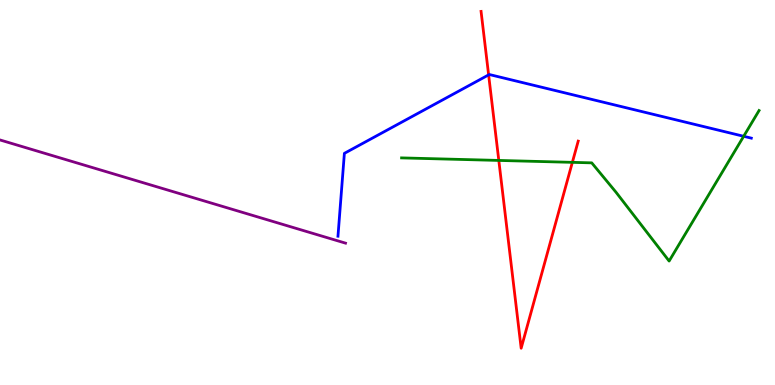[{'lines': ['blue', 'red'], 'intersections': [{'x': 6.3, 'y': 8.05}]}, {'lines': ['green', 'red'], 'intersections': [{'x': 6.44, 'y': 5.83}, {'x': 7.39, 'y': 5.78}]}, {'lines': ['purple', 'red'], 'intersections': []}, {'lines': ['blue', 'green'], 'intersections': [{'x': 9.6, 'y': 6.46}]}, {'lines': ['blue', 'purple'], 'intersections': []}, {'lines': ['green', 'purple'], 'intersections': []}]